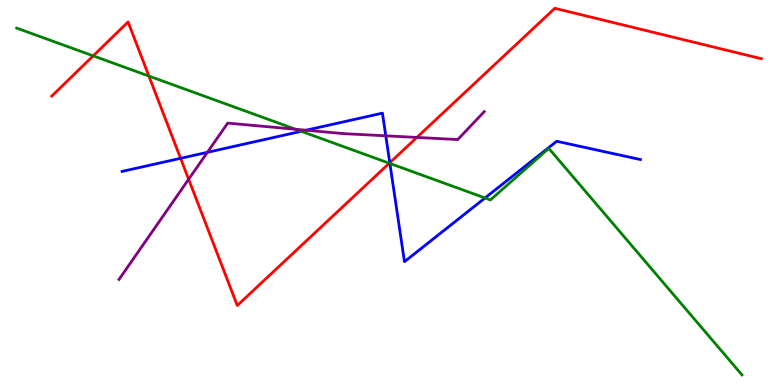[{'lines': ['blue', 'red'], 'intersections': [{'x': 2.33, 'y': 5.89}, {'x': 5.03, 'y': 5.77}]}, {'lines': ['green', 'red'], 'intersections': [{'x': 1.2, 'y': 8.55}, {'x': 1.92, 'y': 8.02}, {'x': 5.02, 'y': 5.76}]}, {'lines': ['purple', 'red'], 'intersections': [{'x': 2.43, 'y': 5.34}, {'x': 5.38, 'y': 6.43}]}, {'lines': ['blue', 'green'], 'intersections': [{'x': 3.89, 'y': 6.59}, {'x': 5.03, 'y': 5.75}, {'x': 6.26, 'y': 4.86}]}, {'lines': ['blue', 'purple'], 'intersections': [{'x': 2.68, 'y': 6.04}, {'x': 3.95, 'y': 6.62}, {'x': 4.98, 'y': 6.47}]}, {'lines': ['green', 'purple'], 'intersections': [{'x': 3.81, 'y': 6.64}]}]